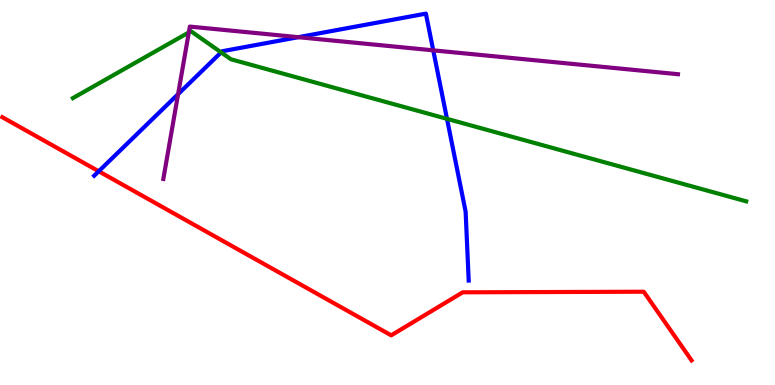[{'lines': ['blue', 'red'], 'intersections': [{'x': 1.27, 'y': 5.55}]}, {'lines': ['green', 'red'], 'intersections': []}, {'lines': ['purple', 'red'], 'intersections': []}, {'lines': ['blue', 'green'], 'intersections': [{'x': 2.85, 'y': 8.64}, {'x': 5.77, 'y': 6.91}]}, {'lines': ['blue', 'purple'], 'intersections': [{'x': 2.3, 'y': 7.55}, {'x': 3.85, 'y': 9.03}, {'x': 5.59, 'y': 8.69}]}, {'lines': ['green', 'purple'], 'intersections': [{'x': 2.44, 'y': 9.16}]}]